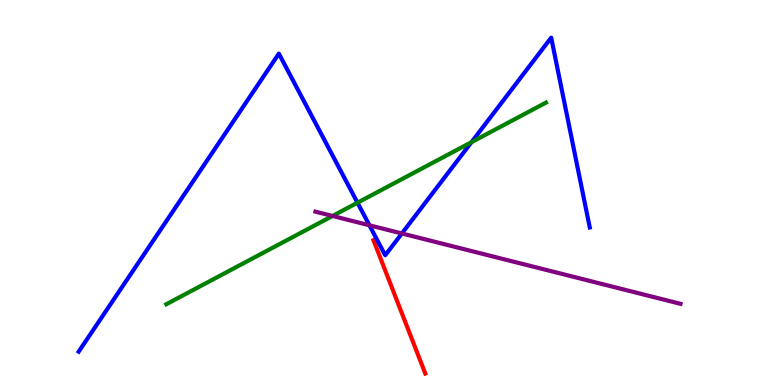[{'lines': ['blue', 'red'], 'intersections': []}, {'lines': ['green', 'red'], 'intersections': []}, {'lines': ['purple', 'red'], 'intersections': []}, {'lines': ['blue', 'green'], 'intersections': [{'x': 4.61, 'y': 4.73}, {'x': 6.08, 'y': 6.31}]}, {'lines': ['blue', 'purple'], 'intersections': [{'x': 4.77, 'y': 4.15}, {'x': 5.19, 'y': 3.94}]}, {'lines': ['green', 'purple'], 'intersections': [{'x': 4.29, 'y': 4.39}]}]